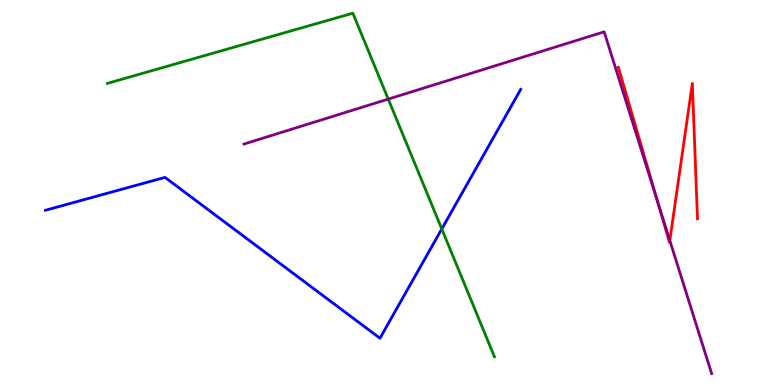[{'lines': ['blue', 'red'], 'intersections': []}, {'lines': ['green', 'red'], 'intersections': []}, {'lines': ['purple', 'red'], 'intersections': [{'x': 8.49, 'y': 4.72}, {'x': 8.64, 'y': 3.75}]}, {'lines': ['blue', 'green'], 'intersections': [{'x': 5.7, 'y': 4.05}]}, {'lines': ['blue', 'purple'], 'intersections': []}, {'lines': ['green', 'purple'], 'intersections': [{'x': 5.01, 'y': 7.43}]}]